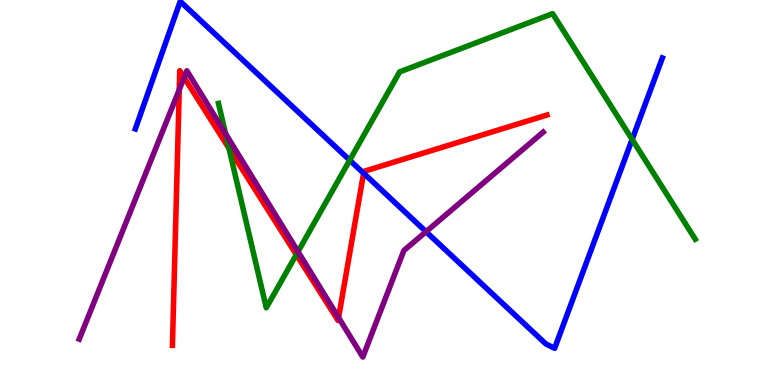[{'lines': ['blue', 'red'], 'intersections': [{'x': 4.69, 'y': 5.5}]}, {'lines': ['green', 'red'], 'intersections': [{'x': 2.95, 'y': 6.15}, {'x': 3.82, 'y': 3.39}]}, {'lines': ['purple', 'red'], 'intersections': [{'x': 2.31, 'y': 7.67}, {'x': 2.38, 'y': 7.99}, {'x': 4.37, 'y': 1.75}]}, {'lines': ['blue', 'green'], 'intersections': [{'x': 4.51, 'y': 5.84}, {'x': 8.16, 'y': 6.38}]}, {'lines': ['blue', 'purple'], 'intersections': [{'x': 5.5, 'y': 3.98}]}, {'lines': ['green', 'purple'], 'intersections': [{'x': 2.91, 'y': 6.53}, {'x': 3.85, 'y': 3.46}]}]